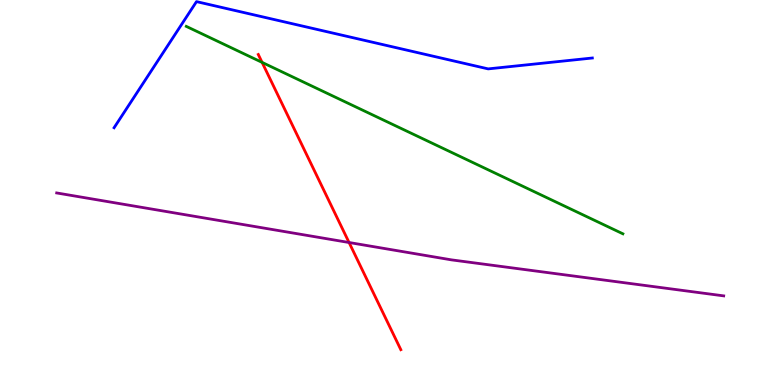[{'lines': ['blue', 'red'], 'intersections': []}, {'lines': ['green', 'red'], 'intersections': [{'x': 3.38, 'y': 8.38}]}, {'lines': ['purple', 'red'], 'intersections': [{'x': 4.5, 'y': 3.7}]}, {'lines': ['blue', 'green'], 'intersections': []}, {'lines': ['blue', 'purple'], 'intersections': []}, {'lines': ['green', 'purple'], 'intersections': []}]